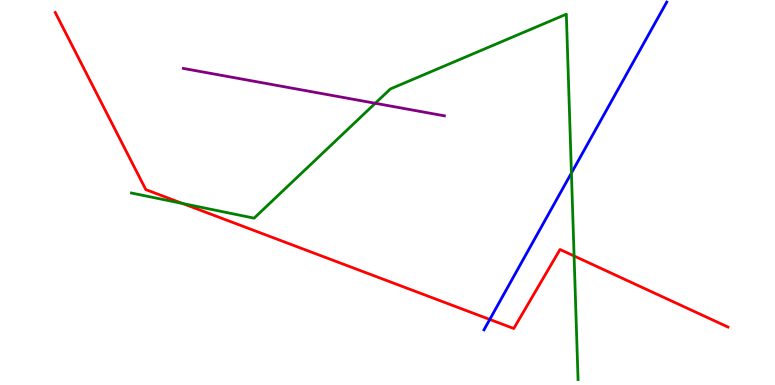[{'lines': ['blue', 'red'], 'intersections': [{'x': 6.32, 'y': 1.7}]}, {'lines': ['green', 'red'], 'intersections': [{'x': 2.36, 'y': 4.71}, {'x': 7.41, 'y': 3.35}]}, {'lines': ['purple', 'red'], 'intersections': []}, {'lines': ['blue', 'green'], 'intersections': [{'x': 7.37, 'y': 5.51}]}, {'lines': ['blue', 'purple'], 'intersections': []}, {'lines': ['green', 'purple'], 'intersections': [{'x': 4.84, 'y': 7.32}]}]